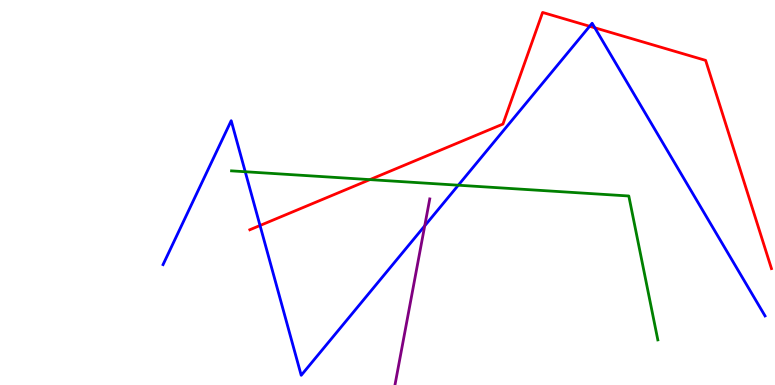[{'lines': ['blue', 'red'], 'intersections': [{'x': 3.36, 'y': 4.14}, {'x': 7.61, 'y': 9.32}, {'x': 7.68, 'y': 9.28}]}, {'lines': ['green', 'red'], 'intersections': [{'x': 4.77, 'y': 5.33}]}, {'lines': ['purple', 'red'], 'intersections': []}, {'lines': ['blue', 'green'], 'intersections': [{'x': 3.16, 'y': 5.54}, {'x': 5.91, 'y': 5.19}]}, {'lines': ['blue', 'purple'], 'intersections': [{'x': 5.48, 'y': 4.13}]}, {'lines': ['green', 'purple'], 'intersections': []}]